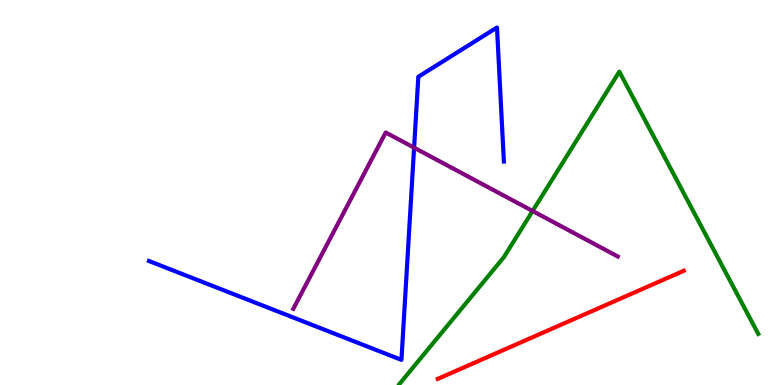[{'lines': ['blue', 'red'], 'intersections': []}, {'lines': ['green', 'red'], 'intersections': []}, {'lines': ['purple', 'red'], 'intersections': []}, {'lines': ['blue', 'green'], 'intersections': []}, {'lines': ['blue', 'purple'], 'intersections': [{'x': 5.34, 'y': 6.16}]}, {'lines': ['green', 'purple'], 'intersections': [{'x': 6.87, 'y': 4.52}]}]